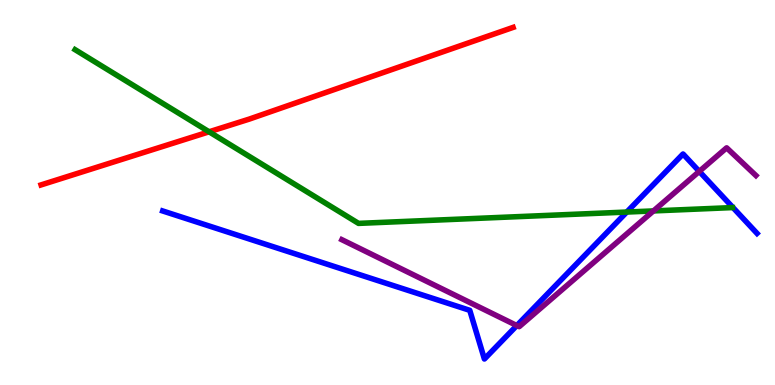[{'lines': ['blue', 'red'], 'intersections': []}, {'lines': ['green', 'red'], 'intersections': [{'x': 2.7, 'y': 6.58}]}, {'lines': ['purple', 'red'], 'intersections': []}, {'lines': ['blue', 'green'], 'intersections': [{'x': 8.09, 'y': 4.49}]}, {'lines': ['blue', 'purple'], 'intersections': [{'x': 6.67, 'y': 1.54}, {'x': 9.02, 'y': 5.55}]}, {'lines': ['green', 'purple'], 'intersections': [{'x': 8.43, 'y': 4.52}]}]